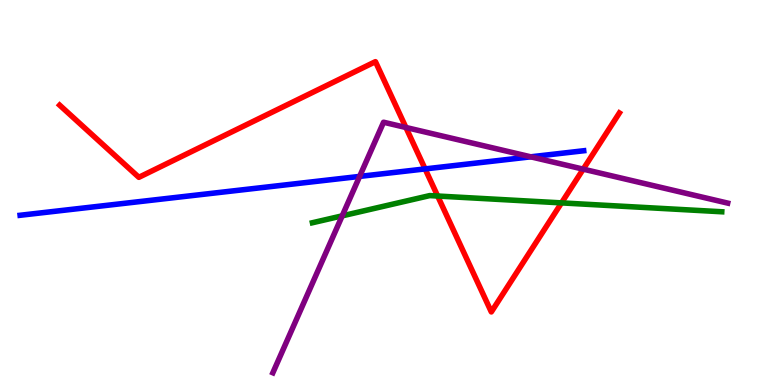[{'lines': ['blue', 'red'], 'intersections': [{'x': 5.49, 'y': 5.61}]}, {'lines': ['green', 'red'], 'intersections': [{'x': 5.65, 'y': 4.91}, {'x': 7.25, 'y': 4.73}]}, {'lines': ['purple', 'red'], 'intersections': [{'x': 5.24, 'y': 6.69}, {'x': 7.53, 'y': 5.61}]}, {'lines': ['blue', 'green'], 'intersections': []}, {'lines': ['blue', 'purple'], 'intersections': [{'x': 4.64, 'y': 5.42}, {'x': 6.85, 'y': 5.93}]}, {'lines': ['green', 'purple'], 'intersections': [{'x': 4.42, 'y': 4.39}]}]